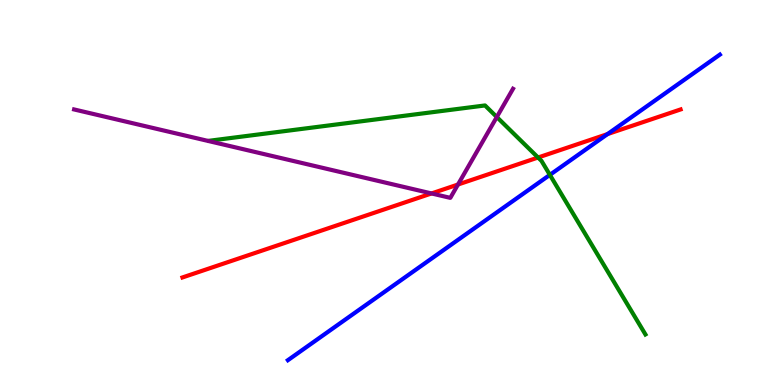[{'lines': ['blue', 'red'], 'intersections': [{'x': 7.84, 'y': 6.52}]}, {'lines': ['green', 'red'], 'intersections': [{'x': 6.94, 'y': 5.91}]}, {'lines': ['purple', 'red'], 'intersections': [{'x': 5.57, 'y': 4.98}, {'x': 5.91, 'y': 5.21}]}, {'lines': ['blue', 'green'], 'intersections': [{'x': 7.1, 'y': 5.46}]}, {'lines': ['blue', 'purple'], 'intersections': []}, {'lines': ['green', 'purple'], 'intersections': [{'x': 6.41, 'y': 6.96}]}]